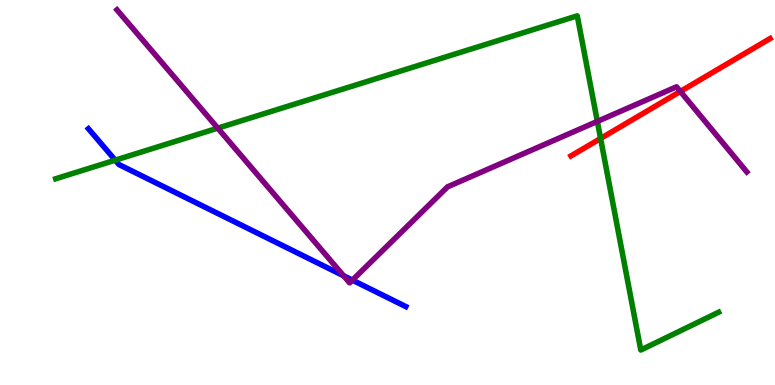[{'lines': ['blue', 'red'], 'intersections': []}, {'lines': ['green', 'red'], 'intersections': [{'x': 7.75, 'y': 6.4}]}, {'lines': ['purple', 'red'], 'intersections': [{'x': 8.78, 'y': 7.62}]}, {'lines': ['blue', 'green'], 'intersections': [{'x': 1.49, 'y': 5.84}]}, {'lines': ['blue', 'purple'], 'intersections': [{'x': 4.43, 'y': 2.84}, {'x': 4.55, 'y': 2.72}]}, {'lines': ['green', 'purple'], 'intersections': [{'x': 2.81, 'y': 6.67}, {'x': 7.71, 'y': 6.85}]}]